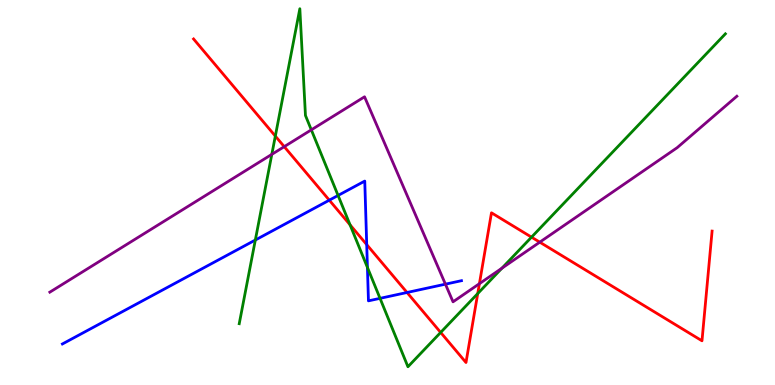[{'lines': ['blue', 'red'], 'intersections': [{'x': 4.25, 'y': 4.8}, {'x': 4.73, 'y': 3.65}, {'x': 5.25, 'y': 2.4}]}, {'lines': ['green', 'red'], 'intersections': [{'x': 3.55, 'y': 6.47}, {'x': 4.52, 'y': 4.16}, {'x': 5.69, 'y': 1.37}, {'x': 6.16, 'y': 2.37}, {'x': 6.86, 'y': 3.84}]}, {'lines': ['purple', 'red'], 'intersections': [{'x': 3.67, 'y': 6.19}, {'x': 6.19, 'y': 2.63}, {'x': 6.96, 'y': 3.71}]}, {'lines': ['blue', 'green'], 'intersections': [{'x': 3.29, 'y': 3.77}, {'x': 4.36, 'y': 4.92}, {'x': 4.74, 'y': 3.05}, {'x': 4.9, 'y': 2.25}]}, {'lines': ['blue', 'purple'], 'intersections': [{'x': 5.75, 'y': 2.62}]}, {'lines': ['green', 'purple'], 'intersections': [{'x': 3.51, 'y': 5.99}, {'x': 4.02, 'y': 6.63}, {'x': 6.48, 'y': 3.03}]}]